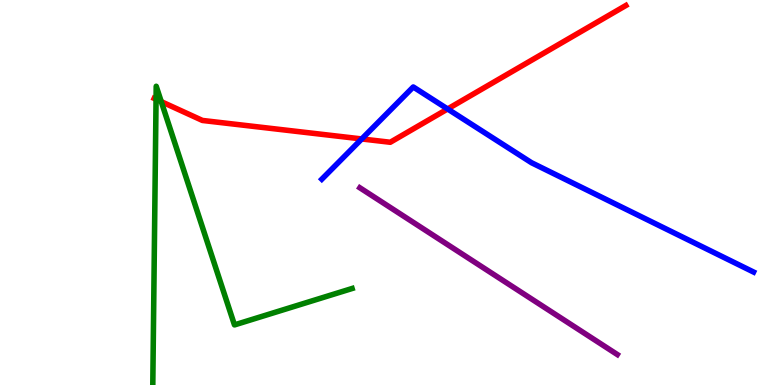[{'lines': ['blue', 'red'], 'intersections': [{'x': 4.67, 'y': 6.39}, {'x': 5.78, 'y': 7.17}]}, {'lines': ['green', 'red'], 'intersections': [{'x': 2.01, 'y': 7.42}, {'x': 2.08, 'y': 7.36}]}, {'lines': ['purple', 'red'], 'intersections': []}, {'lines': ['blue', 'green'], 'intersections': []}, {'lines': ['blue', 'purple'], 'intersections': []}, {'lines': ['green', 'purple'], 'intersections': []}]